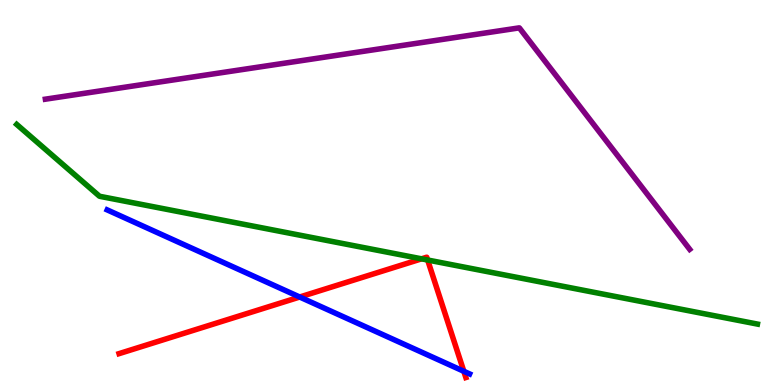[{'lines': ['blue', 'red'], 'intersections': [{'x': 3.87, 'y': 2.29}, {'x': 5.98, 'y': 0.356}]}, {'lines': ['green', 'red'], 'intersections': [{'x': 5.44, 'y': 3.28}, {'x': 5.52, 'y': 3.25}]}, {'lines': ['purple', 'red'], 'intersections': []}, {'lines': ['blue', 'green'], 'intersections': []}, {'lines': ['blue', 'purple'], 'intersections': []}, {'lines': ['green', 'purple'], 'intersections': []}]